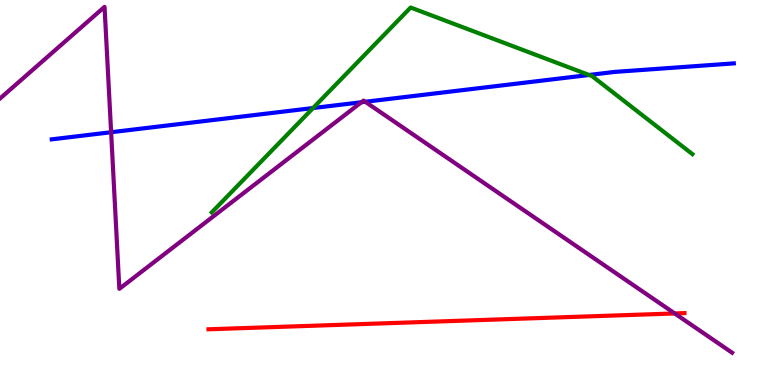[{'lines': ['blue', 'red'], 'intersections': []}, {'lines': ['green', 'red'], 'intersections': []}, {'lines': ['purple', 'red'], 'intersections': [{'x': 8.71, 'y': 1.86}]}, {'lines': ['blue', 'green'], 'intersections': [{'x': 4.04, 'y': 7.19}, {'x': 7.6, 'y': 8.05}]}, {'lines': ['blue', 'purple'], 'intersections': [{'x': 1.43, 'y': 6.57}, {'x': 4.66, 'y': 7.34}, {'x': 4.71, 'y': 7.36}]}, {'lines': ['green', 'purple'], 'intersections': []}]